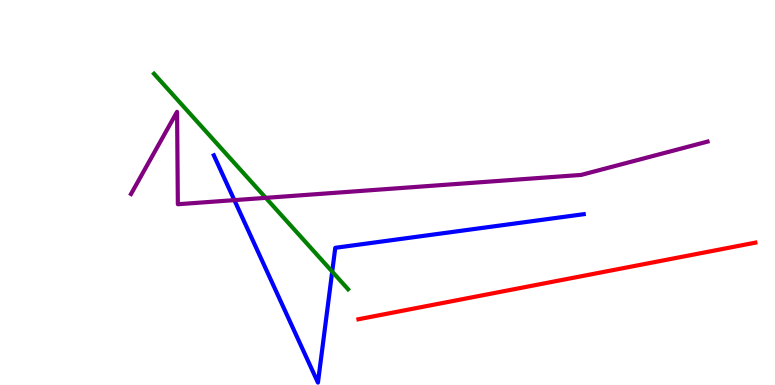[{'lines': ['blue', 'red'], 'intersections': []}, {'lines': ['green', 'red'], 'intersections': []}, {'lines': ['purple', 'red'], 'intersections': []}, {'lines': ['blue', 'green'], 'intersections': [{'x': 4.29, 'y': 2.95}]}, {'lines': ['blue', 'purple'], 'intersections': [{'x': 3.02, 'y': 4.8}]}, {'lines': ['green', 'purple'], 'intersections': [{'x': 3.43, 'y': 4.86}]}]